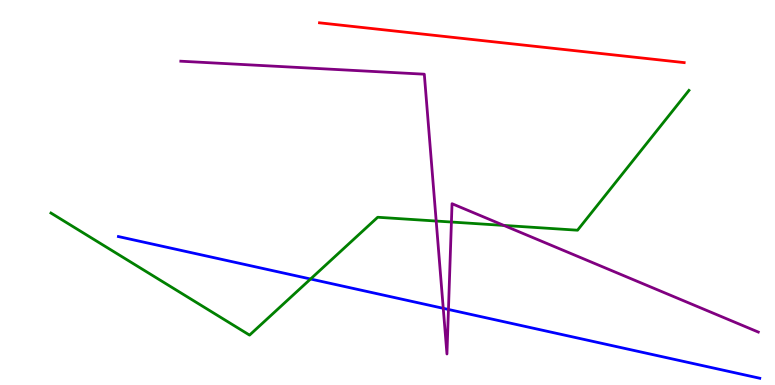[{'lines': ['blue', 'red'], 'intersections': []}, {'lines': ['green', 'red'], 'intersections': []}, {'lines': ['purple', 'red'], 'intersections': []}, {'lines': ['blue', 'green'], 'intersections': [{'x': 4.01, 'y': 2.75}]}, {'lines': ['blue', 'purple'], 'intersections': [{'x': 5.72, 'y': 1.99}, {'x': 5.79, 'y': 1.96}]}, {'lines': ['green', 'purple'], 'intersections': [{'x': 5.63, 'y': 4.26}, {'x': 5.82, 'y': 4.23}, {'x': 6.5, 'y': 4.14}]}]